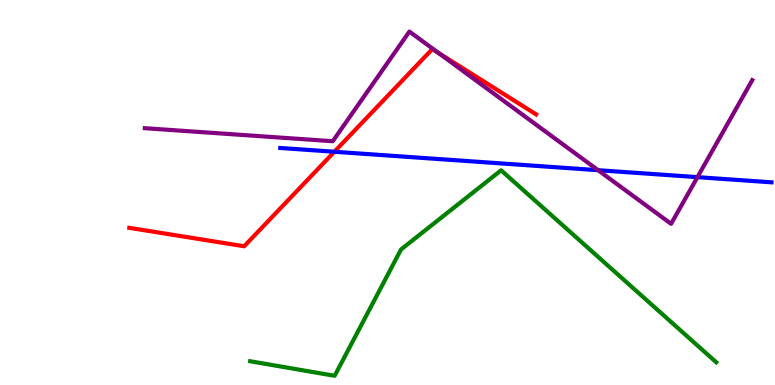[{'lines': ['blue', 'red'], 'intersections': [{'x': 4.31, 'y': 6.06}]}, {'lines': ['green', 'red'], 'intersections': []}, {'lines': ['purple', 'red'], 'intersections': [{'x': 5.66, 'y': 8.62}]}, {'lines': ['blue', 'green'], 'intersections': []}, {'lines': ['blue', 'purple'], 'intersections': [{'x': 7.72, 'y': 5.58}, {'x': 9.0, 'y': 5.4}]}, {'lines': ['green', 'purple'], 'intersections': []}]